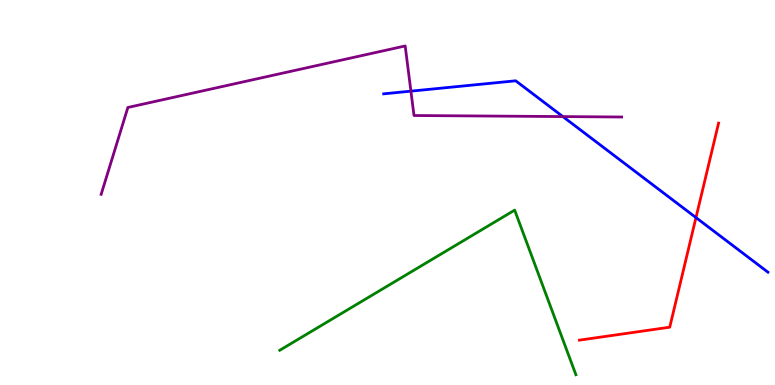[{'lines': ['blue', 'red'], 'intersections': [{'x': 8.98, 'y': 4.35}]}, {'lines': ['green', 'red'], 'intersections': []}, {'lines': ['purple', 'red'], 'intersections': []}, {'lines': ['blue', 'green'], 'intersections': []}, {'lines': ['blue', 'purple'], 'intersections': [{'x': 5.3, 'y': 7.63}, {'x': 7.26, 'y': 6.97}]}, {'lines': ['green', 'purple'], 'intersections': []}]